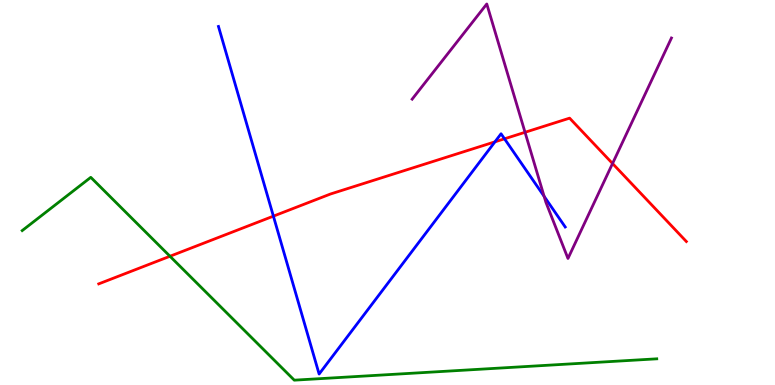[{'lines': ['blue', 'red'], 'intersections': [{'x': 3.53, 'y': 4.39}, {'x': 6.39, 'y': 6.32}, {'x': 6.51, 'y': 6.39}]}, {'lines': ['green', 'red'], 'intersections': [{'x': 2.19, 'y': 3.34}]}, {'lines': ['purple', 'red'], 'intersections': [{'x': 6.77, 'y': 6.56}, {'x': 7.9, 'y': 5.75}]}, {'lines': ['blue', 'green'], 'intersections': []}, {'lines': ['blue', 'purple'], 'intersections': [{'x': 7.02, 'y': 4.9}]}, {'lines': ['green', 'purple'], 'intersections': []}]